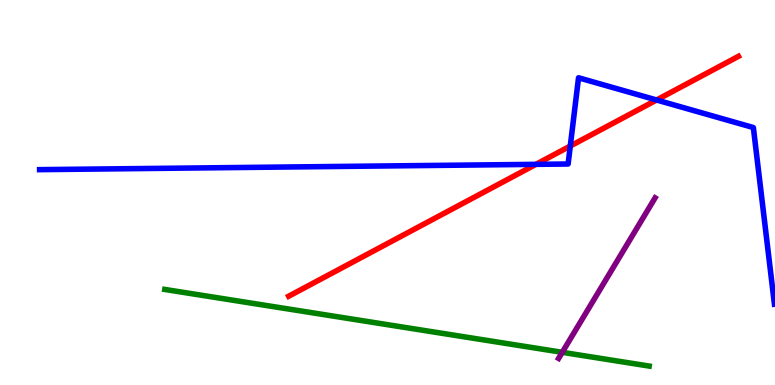[{'lines': ['blue', 'red'], 'intersections': [{'x': 6.92, 'y': 5.73}, {'x': 7.36, 'y': 6.21}, {'x': 8.47, 'y': 7.4}]}, {'lines': ['green', 'red'], 'intersections': []}, {'lines': ['purple', 'red'], 'intersections': []}, {'lines': ['blue', 'green'], 'intersections': []}, {'lines': ['blue', 'purple'], 'intersections': []}, {'lines': ['green', 'purple'], 'intersections': [{'x': 7.25, 'y': 0.849}]}]